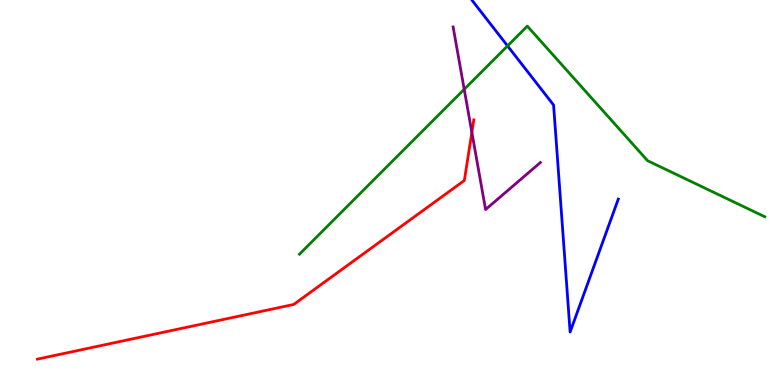[{'lines': ['blue', 'red'], 'intersections': []}, {'lines': ['green', 'red'], 'intersections': []}, {'lines': ['purple', 'red'], 'intersections': [{'x': 6.09, 'y': 6.56}]}, {'lines': ['blue', 'green'], 'intersections': [{'x': 6.55, 'y': 8.81}]}, {'lines': ['blue', 'purple'], 'intersections': []}, {'lines': ['green', 'purple'], 'intersections': [{'x': 5.99, 'y': 7.68}]}]